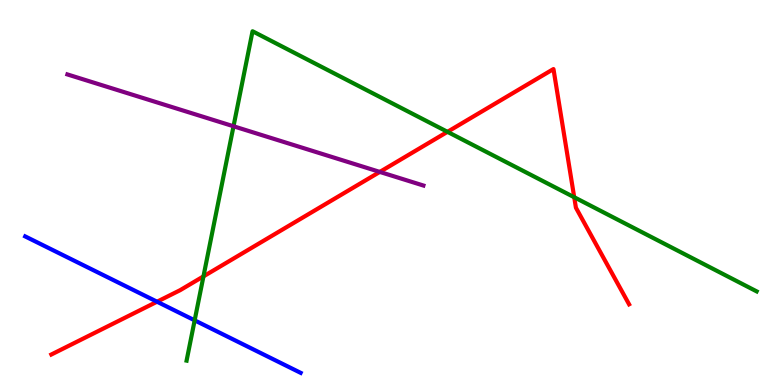[{'lines': ['blue', 'red'], 'intersections': [{'x': 2.03, 'y': 2.16}]}, {'lines': ['green', 'red'], 'intersections': [{'x': 2.63, 'y': 2.82}, {'x': 5.77, 'y': 6.58}, {'x': 7.41, 'y': 4.88}]}, {'lines': ['purple', 'red'], 'intersections': [{'x': 4.9, 'y': 5.53}]}, {'lines': ['blue', 'green'], 'intersections': [{'x': 2.51, 'y': 1.68}]}, {'lines': ['blue', 'purple'], 'intersections': []}, {'lines': ['green', 'purple'], 'intersections': [{'x': 3.01, 'y': 6.72}]}]